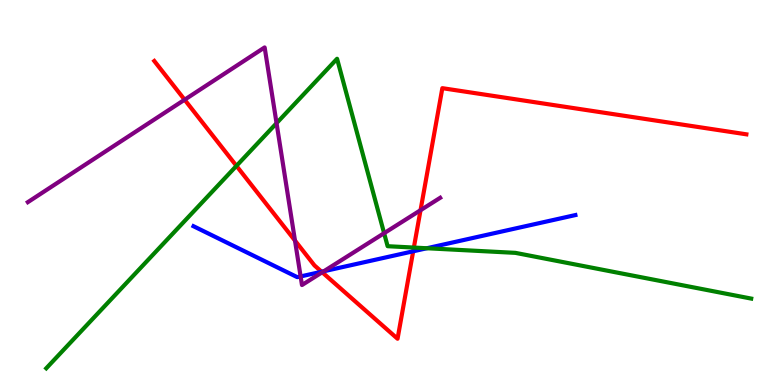[{'lines': ['blue', 'red'], 'intersections': [{'x': 4.15, 'y': 2.94}, {'x': 5.33, 'y': 3.47}]}, {'lines': ['green', 'red'], 'intersections': [{'x': 3.05, 'y': 5.69}, {'x': 5.34, 'y': 3.57}]}, {'lines': ['purple', 'red'], 'intersections': [{'x': 2.38, 'y': 7.41}, {'x': 3.81, 'y': 3.75}, {'x': 4.16, 'y': 2.93}, {'x': 5.43, 'y': 4.54}]}, {'lines': ['blue', 'green'], 'intersections': [{'x': 5.51, 'y': 3.55}]}, {'lines': ['blue', 'purple'], 'intersections': [{'x': 3.88, 'y': 2.82}, {'x': 4.18, 'y': 2.95}]}, {'lines': ['green', 'purple'], 'intersections': [{'x': 3.57, 'y': 6.8}, {'x': 4.96, 'y': 3.94}]}]